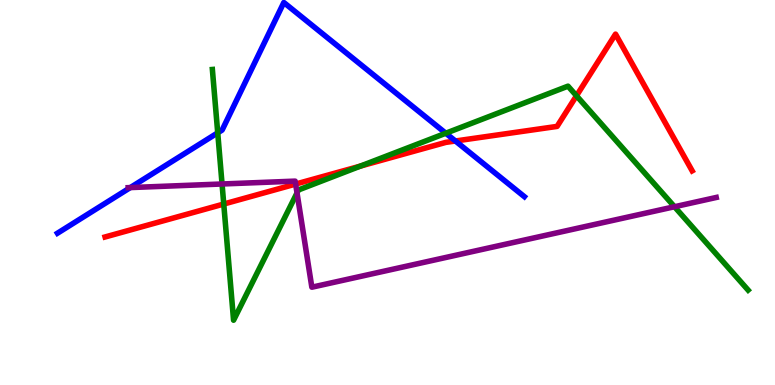[{'lines': ['blue', 'red'], 'intersections': [{'x': 5.88, 'y': 6.34}]}, {'lines': ['green', 'red'], 'intersections': [{'x': 2.89, 'y': 4.7}, {'x': 4.65, 'y': 5.69}, {'x': 7.44, 'y': 7.51}]}, {'lines': ['purple', 'red'], 'intersections': [{'x': 3.81, 'y': 5.22}]}, {'lines': ['blue', 'green'], 'intersections': [{'x': 2.81, 'y': 6.55}, {'x': 5.75, 'y': 6.54}]}, {'lines': ['blue', 'purple'], 'intersections': [{'x': 1.68, 'y': 5.13}]}, {'lines': ['green', 'purple'], 'intersections': [{'x': 2.87, 'y': 5.22}, {'x': 3.83, 'y': 4.99}, {'x': 8.7, 'y': 4.63}]}]